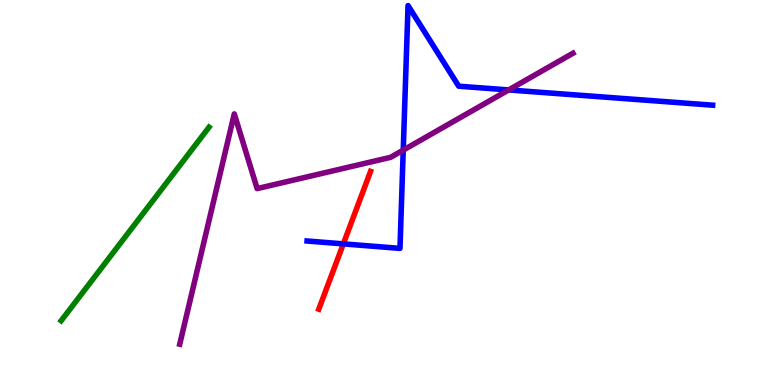[{'lines': ['blue', 'red'], 'intersections': [{'x': 4.43, 'y': 3.67}]}, {'lines': ['green', 'red'], 'intersections': []}, {'lines': ['purple', 'red'], 'intersections': []}, {'lines': ['blue', 'green'], 'intersections': []}, {'lines': ['blue', 'purple'], 'intersections': [{'x': 5.2, 'y': 6.1}, {'x': 6.56, 'y': 7.66}]}, {'lines': ['green', 'purple'], 'intersections': []}]